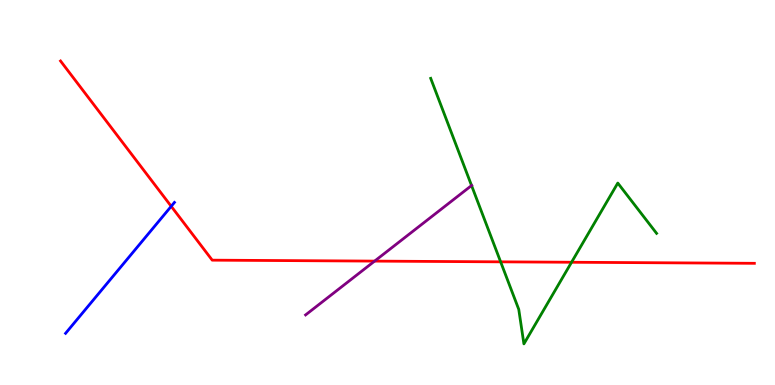[{'lines': ['blue', 'red'], 'intersections': [{'x': 2.21, 'y': 4.64}]}, {'lines': ['green', 'red'], 'intersections': [{'x': 6.46, 'y': 3.2}, {'x': 7.37, 'y': 3.19}]}, {'lines': ['purple', 'red'], 'intersections': [{'x': 4.83, 'y': 3.22}]}, {'lines': ['blue', 'green'], 'intersections': []}, {'lines': ['blue', 'purple'], 'intersections': []}, {'lines': ['green', 'purple'], 'intersections': [{'x': 6.08, 'y': 5.18}]}]